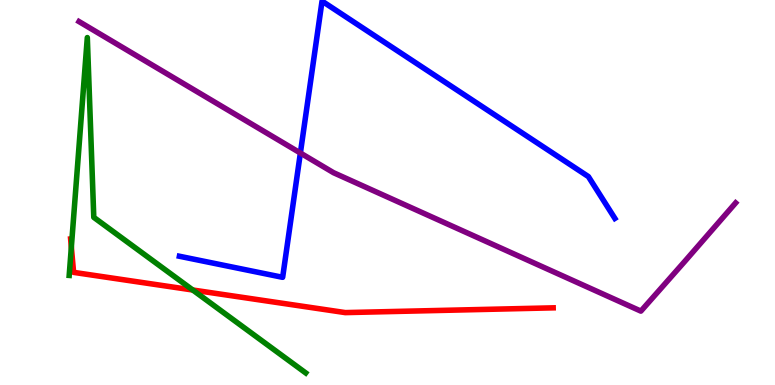[{'lines': ['blue', 'red'], 'intersections': []}, {'lines': ['green', 'red'], 'intersections': [{'x': 0.921, 'y': 3.58}, {'x': 2.49, 'y': 2.47}]}, {'lines': ['purple', 'red'], 'intersections': []}, {'lines': ['blue', 'green'], 'intersections': []}, {'lines': ['blue', 'purple'], 'intersections': [{'x': 3.88, 'y': 6.03}]}, {'lines': ['green', 'purple'], 'intersections': []}]